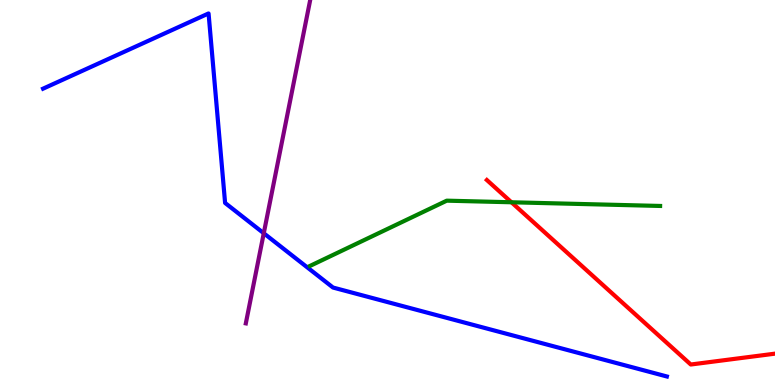[{'lines': ['blue', 'red'], 'intersections': []}, {'lines': ['green', 'red'], 'intersections': [{'x': 6.6, 'y': 4.75}]}, {'lines': ['purple', 'red'], 'intersections': []}, {'lines': ['blue', 'green'], 'intersections': []}, {'lines': ['blue', 'purple'], 'intersections': [{'x': 3.4, 'y': 3.94}]}, {'lines': ['green', 'purple'], 'intersections': []}]